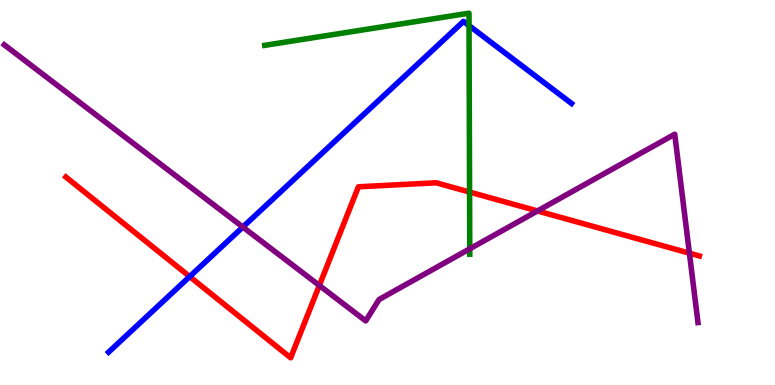[{'lines': ['blue', 'red'], 'intersections': [{'x': 2.45, 'y': 2.82}]}, {'lines': ['green', 'red'], 'intersections': [{'x': 6.06, 'y': 5.01}]}, {'lines': ['purple', 'red'], 'intersections': [{'x': 4.12, 'y': 2.59}, {'x': 6.94, 'y': 4.52}, {'x': 8.9, 'y': 3.42}]}, {'lines': ['blue', 'green'], 'intersections': [{'x': 6.05, 'y': 9.33}]}, {'lines': ['blue', 'purple'], 'intersections': [{'x': 3.13, 'y': 4.1}]}, {'lines': ['green', 'purple'], 'intersections': [{'x': 6.06, 'y': 3.54}]}]